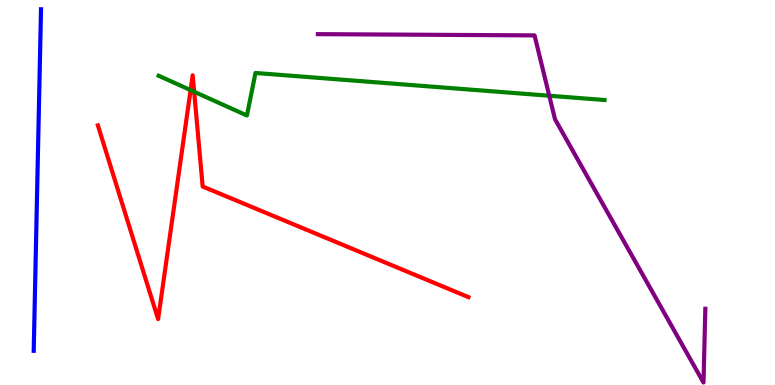[{'lines': ['blue', 'red'], 'intersections': []}, {'lines': ['green', 'red'], 'intersections': [{'x': 2.46, 'y': 7.66}, {'x': 2.51, 'y': 7.62}]}, {'lines': ['purple', 'red'], 'intersections': []}, {'lines': ['blue', 'green'], 'intersections': []}, {'lines': ['blue', 'purple'], 'intersections': []}, {'lines': ['green', 'purple'], 'intersections': [{'x': 7.09, 'y': 7.51}]}]